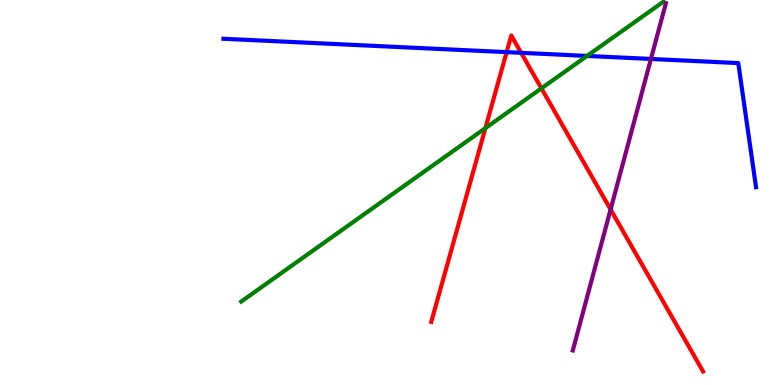[{'lines': ['blue', 'red'], 'intersections': [{'x': 6.54, 'y': 8.65}, {'x': 6.72, 'y': 8.63}]}, {'lines': ['green', 'red'], 'intersections': [{'x': 6.26, 'y': 6.67}, {'x': 6.99, 'y': 7.71}]}, {'lines': ['purple', 'red'], 'intersections': [{'x': 7.88, 'y': 4.56}]}, {'lines': ['blue', 'green'], 'intersections': [{'x': 7.57, 'y': 8.55}]}, {'lines': ['blue', 'purple'], 'intersections': [{'x': 8.4, 'y': 8.47}]}, {'lines': ['green', 'purple'], 'intersections': []}]